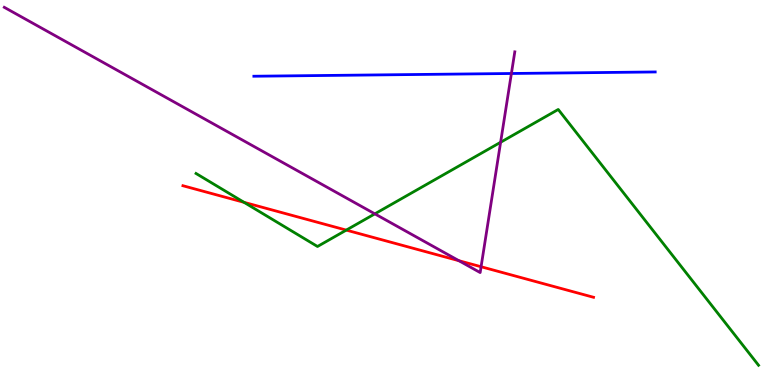[{'lines': ['blue', 'red'], 'intersections': []}, {'lines': ['green', 'red'], 'intersections': [{'x': 3.15, 'y': 4.74}, {'x': 4.47, 'y': 4.02}]}, {'lines': ['purple', 'red'], 'intersections': [{'x': 5.92, 'y': 3.23}, {'x': 6.21, 'y': 3.07}]}, {'lines': ['blue', 'green'], 'intersections': []}, {'lines': ['blue', 'purple'], 'intersections': [{'x': 6.6, 'y': 8.09}]}, {'lines': ['green', 'purple'], 'intersections': [{'x': 4.84, 'y': 4.45}, {'x': 6.46, 'y': 6.3}]}]